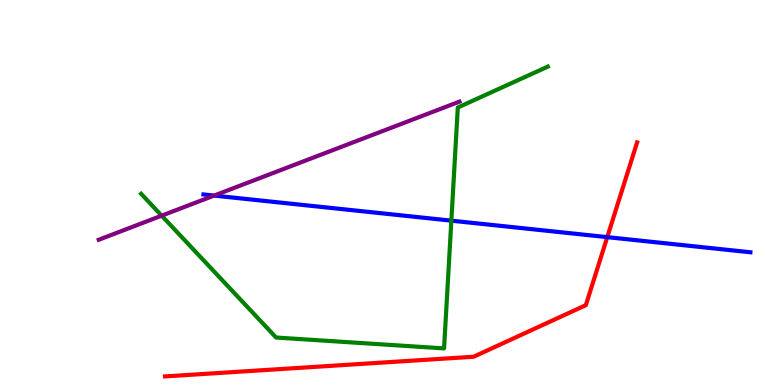[{'lines': ['blue', 'red'], 'intersections': [{'x': 7.84, 'y': 3.84}]}, {'lines': ['green', 'red'], 'intersections': []}, {'lines': ['purple', 'red'], 'intersections': []}, {'lines': ['blue', 'green'], 'intersections': [{'x': 5.82, 'y': 4.27}]}, {'lines': ['blue', 'purple'], 'intersections': [{'x': 2.76, 'y': 4.92}]}, {'lines': ['green', 'purple'], 'intersections': [{'x': 2.09, 'y': 4.4}]}]